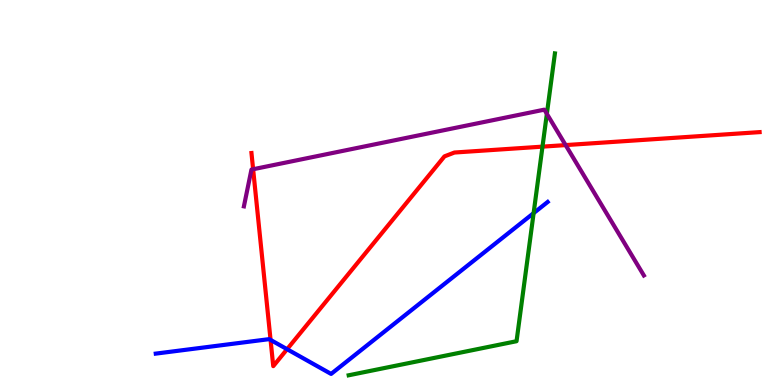[{'lines': ['blue', 'red'], 'intersections': [{'x': 3.49, 'y': 1.17}, {'x': 3.7, 'y': 0.93}]}, {'lines': ['green', 'red'], 'intersections': [{'x': 7.0, 'y': 6.19}]}, {'lines': ['purple', 'red'], 'intersections': [{'x': 3.27, 'y': 5.6}, {'x': 7.3, 'y': 6.23}]}, {'lines': ['blue', 'green'], 'intersections': [{'x': 6.89, 'y': 4.46}]}, {'lines': ['blue', 'purple'], 'intersections': []}, {'lines': ['green', 'purple'], 'intersections': [{'x': 7.06, 'y': 7.04}]}]